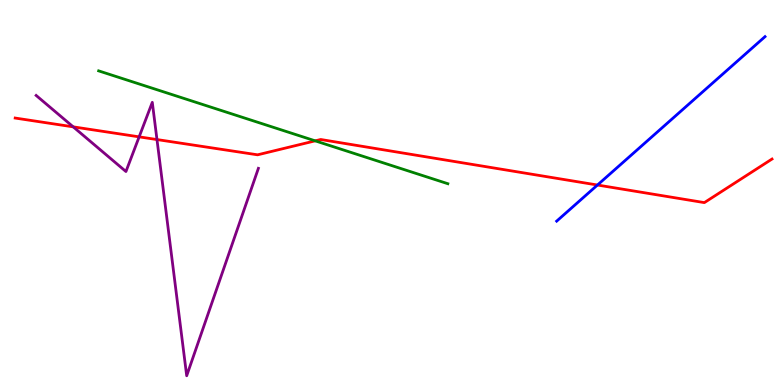[{'lines': ['blue', 'red'], 'intersections': [{'x': 7.71, 'y': 5.19}]}, {'lines': ['green', 'red'], 'intersections': [{'x': 4.07, 'y': 6.34}]}, {'lines': ['purple', 'red'], 'intersections': [{'x': 0.945, 'y': 6.71}, {'x': 1.8, 'y': 6.45}, {'x': 2.03, 'y': 6.38}]}, {'lines': ['blue', 'green'], 'intersections': []}, {'lines': ['blue', 'purple'], 'intersections': []}, {'lines': ['green', 'purple'], 'intersections': []}]